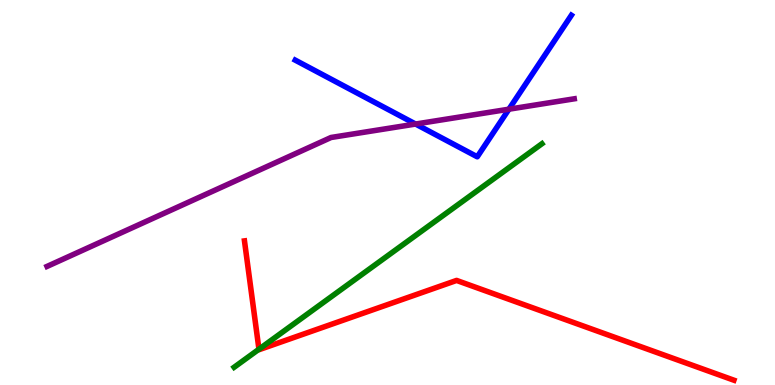[{'lines': ['blue', 'red'], 'intersections': []}, {'lines': ['green', 'red'], 'intersections': [{'x': 3.34, 'y': 0.929}]}, {'lines': ['purple', 'red'], 'intersections': []}, {'lines': ['blue', 'green'], 'intersections': []}, {'lines': ['blue', 'purple'], 'intersections': [{'x': 5.36, 'y': 6.78}, {'x': 6.57, 'y': 7.16}]}, {'lines': ['green', 'purple'], 'intersections': []}]